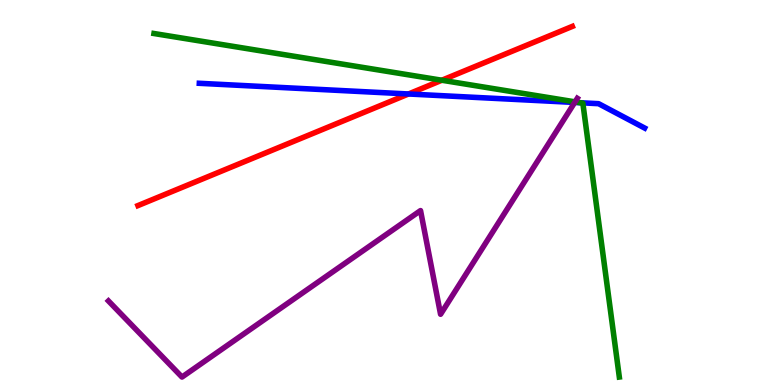[{'lines': ['blue', 'red'], 'intersections': [{'x': 5.27, 'y': 7.56}]}, {'lines': ['green', 'red'], 'intersections': [{'x': 5.7, 'y': 7.92}]}, {'lines': ['purple', 'red'], 'intersections': []}, {'lines': ['blue', 'green'], 'intersections': [{'x': 7.49, 'y': 7.33}]}, {'lines': ['blue', 'purple'], 'intersections': [{'x': 7.42, 'y': 7.34}]}, {'lines': ['green', 'purple'], 'intersections': [{'x': 7.42, 'y': 7.35}]}]